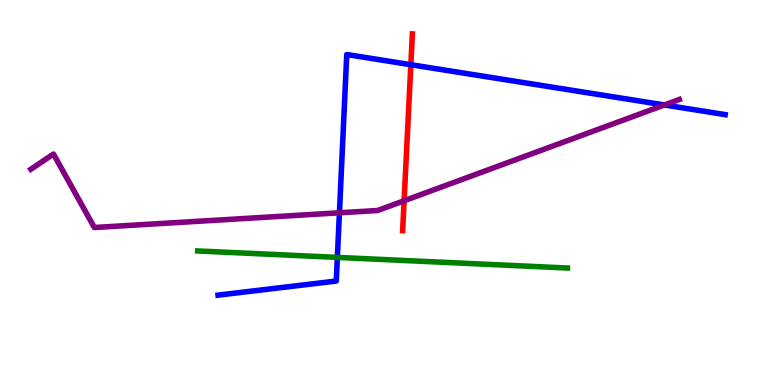[{'lines': ['blue', 'red'], 'intersections': [{'x': 5.3, 'y': 8.32}]}, {'lines': ['green', 'red'], 'intersections': []}, {'lines': ['purple', 'red'], 'intersections': [{'x': 5.21, 'y': 4.79}]}, {'lines': ['blue', 'green'], 'intersections': [{'x': 4.35, 'y': 3.31}]}, {'lines': ['blue', 'purple'], 'intersections': [{'x': 4.38, 'y': 4.47}, {'x': 8.57, 'y': 7.27}]}, {'lines': ['green', 'purple'], 'intersections': []}]